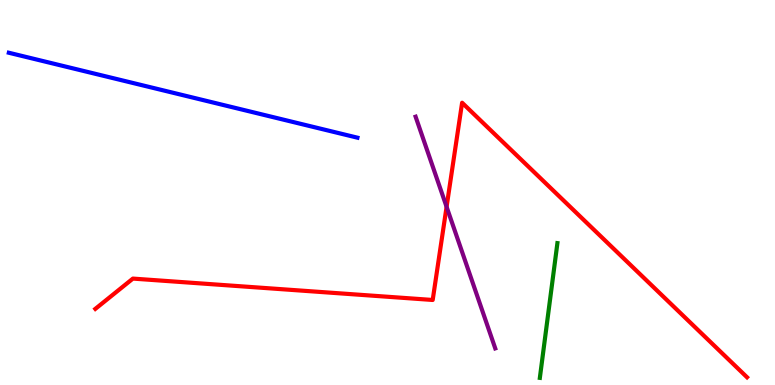[{'lines': ['blue', 'red'], 'intersections': []}, {'lines': ['green', 'red'], 'intersections': []}, {'lines': ['purple', 'red'], 'intersections': [{'x': 5.76, 'y': 4.63}]}, {'lines': ['blue', 'green'], 'intersections': []}, {'lines': ['blue', 'purple'], 'intersections': []}, {'lines': ['green', 'purple'], 'intersections': []}]